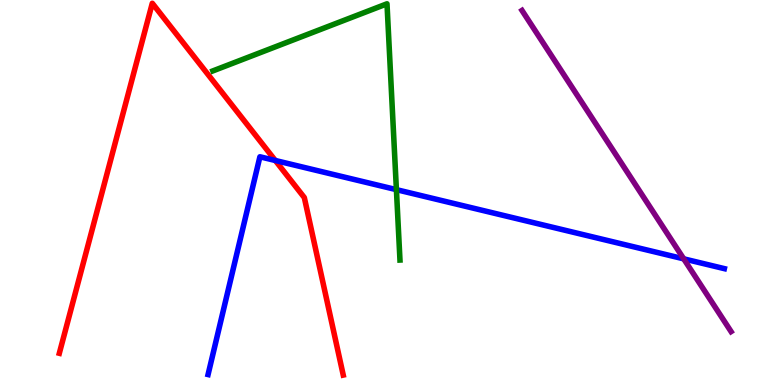[{'lines': ['blue', 'red'], 'intersections': [{'x': 3.55, 'y': 5.83}]}, {'lines': ['green', 'red'], 'intersections': []}, {'lines': ['purple', 'red'], 'intersections': []}, {'lines': ['blue', 'green'], 'intersections': [{'x': 5.11, 'y': 5.07}]}, {'lines': ['blue', 'purple'], 'intersections': [{'x': 8.82, 'y': 3.28}]}, {'lines': ['green', 'purple'], 'intersections': []}]